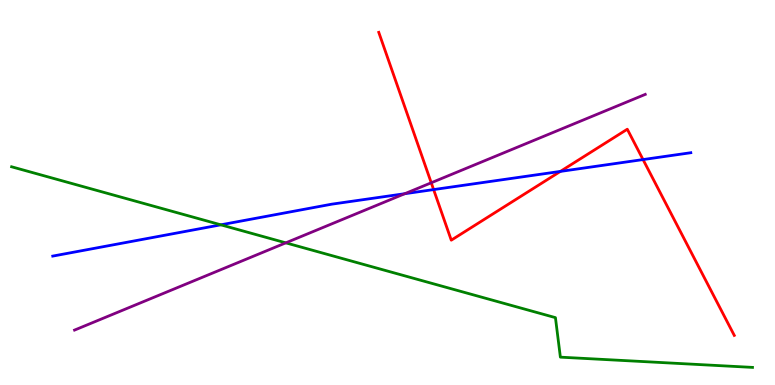[{'lines': ['blue', 'red'], 'intersections': [{'x': 5.6, 'y': 5.08}, {'x': 7.23, 'y': 5.55}, {'x': 8.3, 'y': 5.86}]}, {'lines': ['green', 'red'], 'intersections': []}, {'lines': ['purple', 'red'], 'intersections': [{'x': 5.56, 'y': 5.25}]}, {'lines': ['blue', 'green'], 'intersections': [{'x': 2.85, 'y': 4.16}]}, {'lines': ['blue', 'purple'], 'intersections': [{'x': 5.22, 'y': 4.97}]}, {'lines': ['green', 'purple'], 'intersections': [{'x': 3.69, 'y': 3.69}]}]